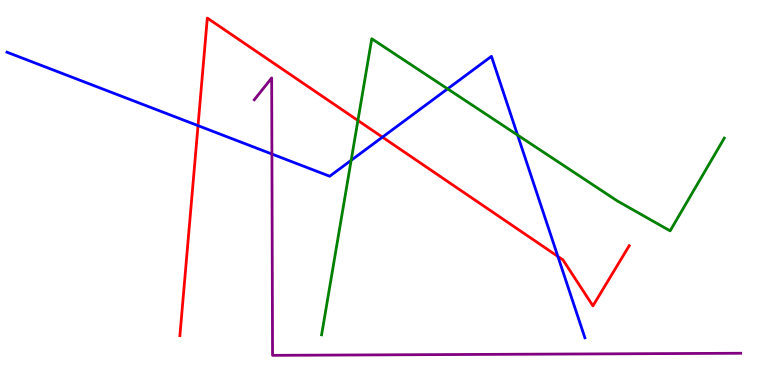[{'lines': ['blue', 'red'], 'intersections': [{'x': 2.56, 'y': 6.74}, {'x': 4.93, 'y': 6.44}, {'x': 7.2, 'y': 3.34}]}, {'lines': ['green', 'red'], 'intersections': [{'x': 4.62, 'y': 6.87}]}, {'lines': ['purple', 'red'], 'intersections': []}, {'lines': ['blue', 'green'], 'intersections': [{'x': 4.53, 'y': 5.84}, {'x': 5.78, 'y': 7.69}, {'x': 6.68, 'y': 6.49}]}, {'lines': ['blue', 'purple'], 'intersections': [{'x': 3.51, 'y': 6.0}]}, {'lines': ['green', 'purple'], 'intersections': []}]